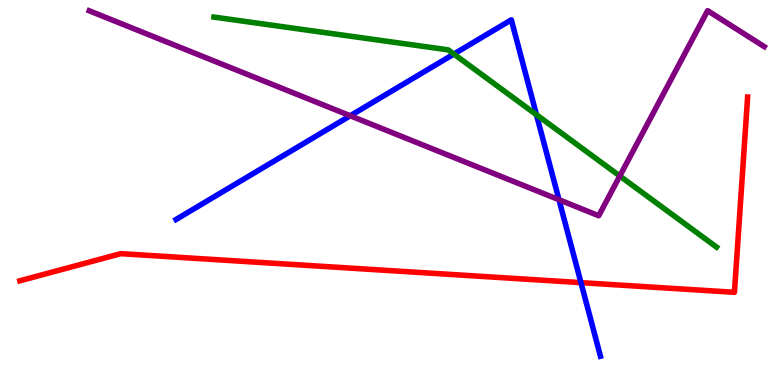[{'lines': ['blue', 'red'], 'intersections': [{'x': 7.5, 'y': 2.66}]}, {'lines': ['green', 'red'], 'intersections': []}, {'lines': ['purple', 'red'], 'intersections': []}, {'lines': ['blue', 'green'], 'intersections': [{'x': 5.86, 'y': 8.6}, {'x': 6.92, 'y': 7.02}]}, {'lines': ['blue', 'purple'], 'intersections': [{'x': 4.52, 'y': 6.99}, {'x': 7.21, 'y': 4.81}]}, {'lines': ['green', 'purple'], 'intersections': [{'x': 8.0, 'y': 5.43}]}]